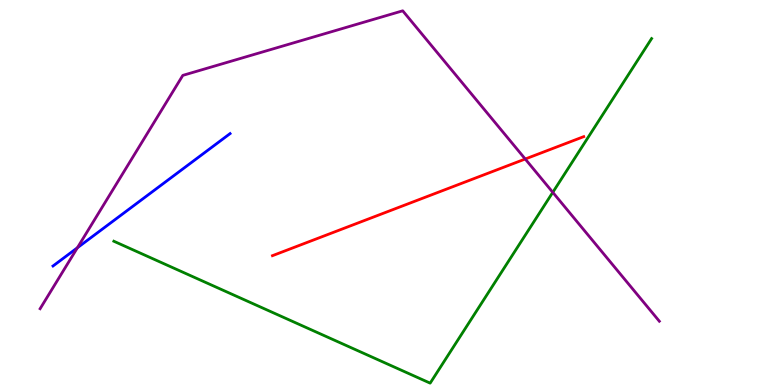[{'lines': ['blue', 'red'], 'intersections': []}, {'lines': ['green', 'red'], 'intersections': []}, {'lines': ['purple', 'red'], 'intersections': [{'x': 6.78, 'y': 5.87}]}, {'lines': ['blue', 'green'], 'intersections': []}, {'lines': ['blue', 'purple'], 'intersections': [{'x': 0.999, 'y': 3.56}]}, {'lines': ['green', 'purple'], 'intersections': [{'x': 7.13, 'y': 5.0}]}]